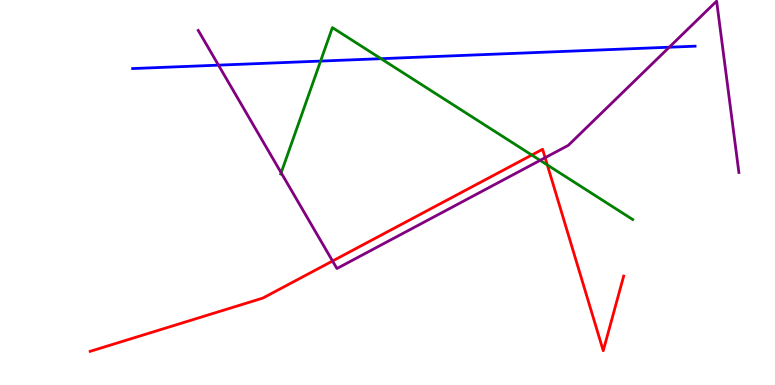[{'lines': ['blue', 'red'], 'intersections': []}, {'lines': ['green', 'red'], 'intersections': [{'x': 6.86, 'y': 5.97}, {'x': 7.06, 'y': 5.72}]}, {'lines': ['purple', 'red'], 'intersections': [{'x': 4.29, 'y': 3.22}, {'x': 7.03, 'y': 5.9}]}, {'lines': ['blue', 'green'], 'intersections': [{'x': 4.14, 'y': 8.41}, {'x': 4.92, 'y': 8.48}]}, {'lines': ['blue', 'purple'], 'intersections': [{'x': 2.82, 'y': 8.31}, {'x': 8.64, 'y': 8.77}]}, {'lines': ['green', 'purple'], 'intersections': [{'x': 3.63, 'y': 5.51}, {'x': 6.97, 'y': 5.84}]}]